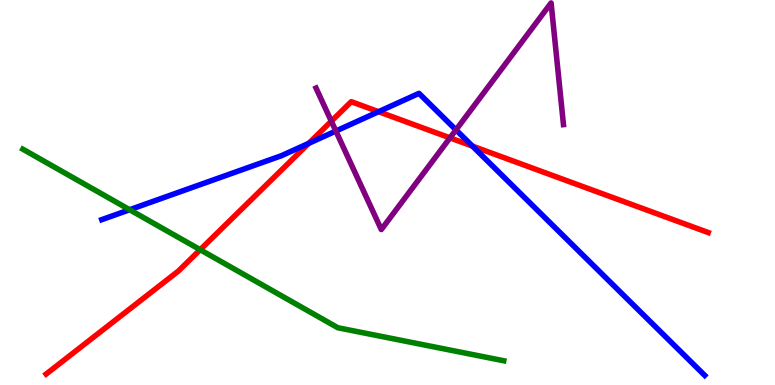[{'lines': ['blue', 'red'], 'intersections': [{'x': 3.98, 'y': 6.28}, {'x': 4.88, 'y': 7.1}, {'x': 6.1, 'y': 6.21}]}, {'lines': ['green', 'red'], 'intersections': [{'x': 2.58, 'y': 3.51}]}, {'lines': ['purple', 'red'], 'intersections': [{'x': 4.28, 'y': 6.85}, {'x': 5.81, 'y': 6.42}]}, {'lines': ['blue', 'green'], 'intersections': [{'x': 1.67, 'y': 4.55}]}, {'lines': ['blue', 'purple'], 'intersections': [{'x': 4.33, 'y': 6.6}, {'x': 5.88, 'y': 6.63}]}, {'lines': ['green', 'purple'], 'intersections': []}]